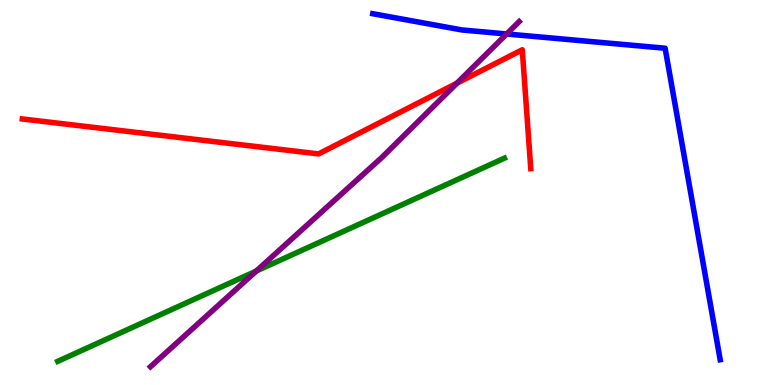[{'lines': ['blue', 'red'], 'intersections': []}, {'lines': ['green', 'red'], 'intersections': []}, {'lines': ['purple', 'red'], 'intersections': [{'x': 5.9, 'y': 7.84}]}, {'lines': ['blue', 'green'], 'intersections': []}, {'lines': ['blue', 'purple'], 'intersections': [{'x': 6.54, 'y': 9.12}]}, {'lines': ['green', 'purple'], 'intersections': [{'x': 3.31, 'y': 2.96}]}]